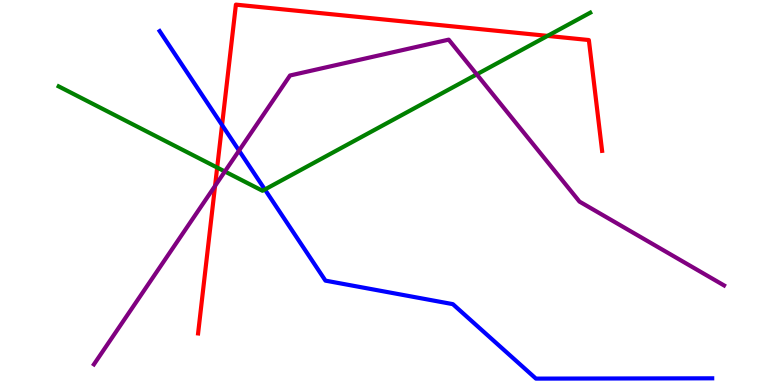[{'lines': ['blue', 'red'], 'intersections': [{'x': 2.87, 'y': 6.75}]}, {'lines': ['green', 'red'], 'intersections': [{'x': 2.8, 'y': 5.65}, {'x': 7.07, 'y': 9.07}]}, {'lines': ['purple', 'red'], 'intersections': [{'x': 2.77, 'y': 5.17}]}, {'lines': ['blue', 'green'], 'intersections': [{'x': 3.42, 'y': 5.08}]}, {'lines': ['blue', 'purple'], 'intersections': [{'x': 3.08, 'y': 6.09}]}, {'lines': ['green', 'purple'], 'intersections': [{'x': 2.9, 'y': 5.55}, {'x': 6.15, 'y': 8.07}]}]